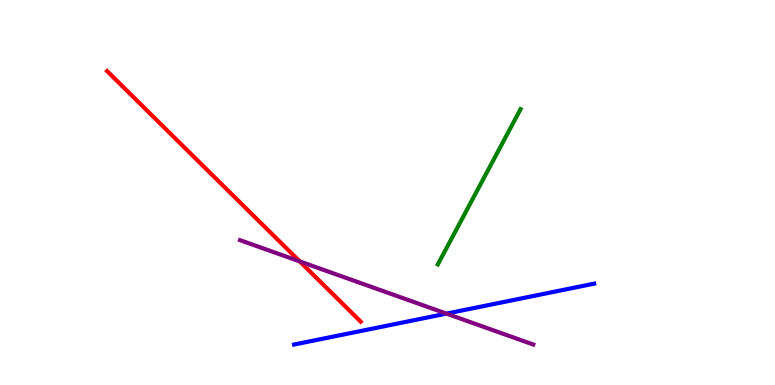[{'lines': ['blue', 'red'], 'intersections': []}, {'lines': ['green', 'red'], 'intersections': []}, {'lines': ['purple', 'red'], 'intersections': [{'x': 3.87, 'y': 3.21}]}, {'lines': ['blue', 'green'], 'intersections': []}, {'lines': ['blue', 'purple'], 'intersections': [{'x': 5.76, 'y': 1.85}]}, {'lines': ['green', 'purple'], 'intersections': []}]